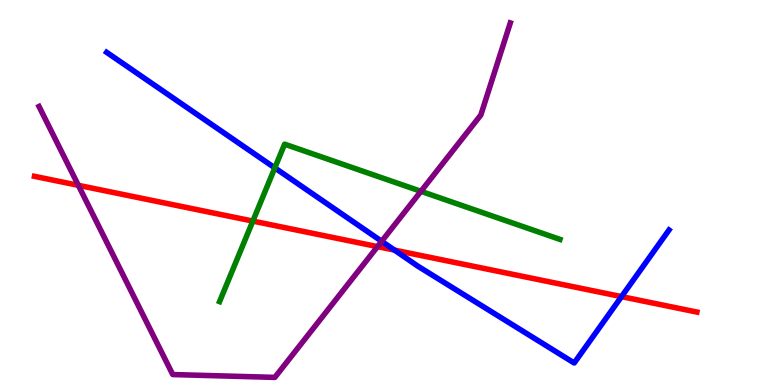[{'lines': ['blue', 'red'], 'intersections': [{'x': 5.09, 'y': 3.5}, {'x': 8.02, 'y': 2.3}]}, {'lines': ['green', 'red'], 'intersections': [{'x': 3.26, 'y': 4.26}]}, {'lines': ['purple', 'red'], 'intersections': [{'x': 1.01, 'y': 5.19}, {'x': 4.87, 'y': 3.59}]}, {'lines': ['blue', 'green'], 'intersections': [{'x': 3.55, 'y': 5.64}]}, {'lines': ['blue', 'purple'], 'intersections': [{'x': 4.92, 'y': 3.73}]}, {'lines': ['green', 'purple'], 'intersections': [{'x': 5.43, 'y': 5.03}]}]